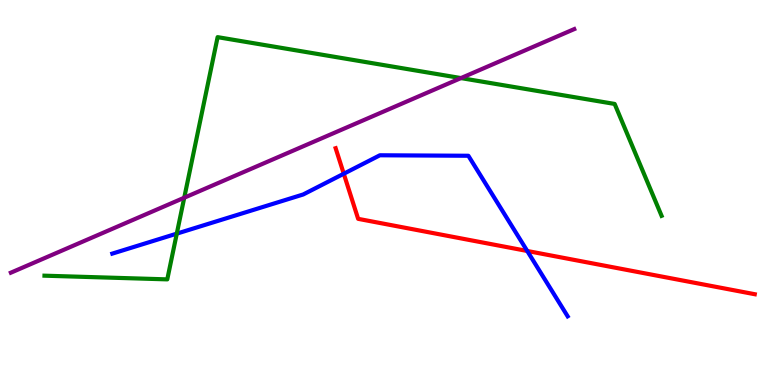[{'lines': ['blue', 'red'], 'intersections': [{'x': 4.44, 'y': 5.49}, {'x': 6.8, 'y': 3.48}]}, {'lines': ['green', 'red'], 'intersections': []}, {'lines': ['purple', 'red'], 'intersections': []}, {'lines': ['blue', 'green'], 'intersections': [{'x': 2.28, 'y': 3.93}]}, {'lines': ['blue', 'purple'], 'intersections': []}, {'lines': ['green', 'purple'], 'intersections': [{'x': 2.38, 'y': 4.86}, {'x': 5.95, 'y': 7.97}]}]